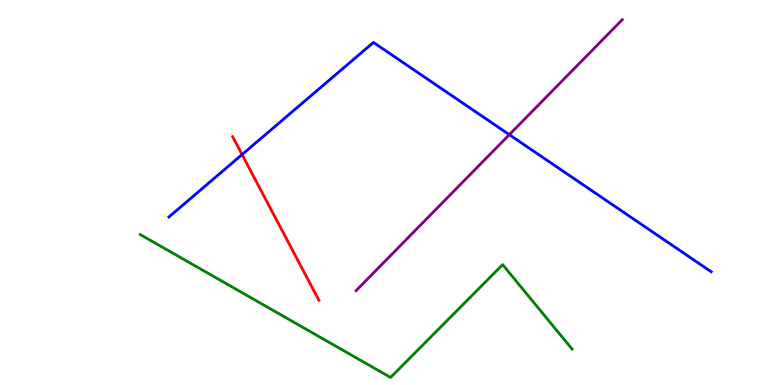[{'lines': ['blue', 'red'], 'intersections': [{'x': 3.12, 'y': 5.99}]}, {'lines': ['green', 'red'], 'intersections': []}, {'lines': ['purple', 'red'], 'intersections': []}, {'lines': ['blue', 'green'], 'intersections': []}, {'lines': ['blue', 'purple'], 'intersections': [{'x': 6.57, 'y': 6.5}]}, {'lines': ['green', 'purple'], 'intersections': []}]